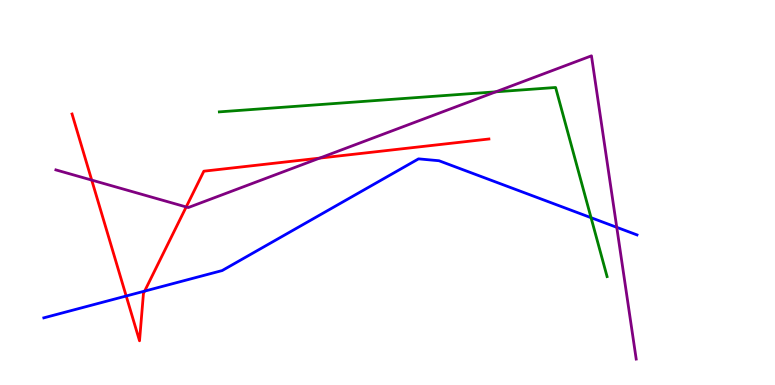[{'lines': ['blue', 'red'], 'intersections': [{'x': 1.63, 'y': 2.31}, {'x': 1.87, 'y': 2.44}]}, {'lines': ['green', 'red'], 'intersections': []}, {'lines': ['purple', 'red'], 'intersections': [{'x': 1.18, 'y': 5.32}, {'x': 2.4, 'y': 4.62}, {'x': 4.12, 'y': 5.89}]}, {'lines': ['blue', 'green'], 'intersections': [{'x': 7.63, 'y': 4.35}]}, {'lines': ['blue', 'purple'], 'intersections': [{'x': 7.96, 'y': 4.1}]}, {'lines': ['green', 'purple'], 'intersections': [{'x': 6.4, 'y': 7.62}]}]